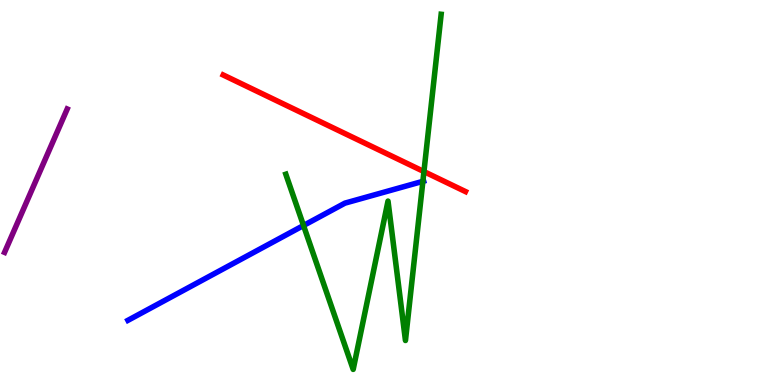[{'lines': ['blue', 'red'], 'intersections': []}, {'lines': ['green', 'red'], 'intersections': [{'x': 5.47, 'y': 5.54}]}, {'lines': ['purple', 'red'], 'intersections': []}, {'lines': ['blue', 'green'], 'intersections': [{'x': 3.92, 'y': 4.14}, {'x': 5.46, 'y': 5.29}]}, {'lines': ['blue', 'purple'], 'intersections': []}, {'lines': ['green', 'purple'], 'intersections': []}]